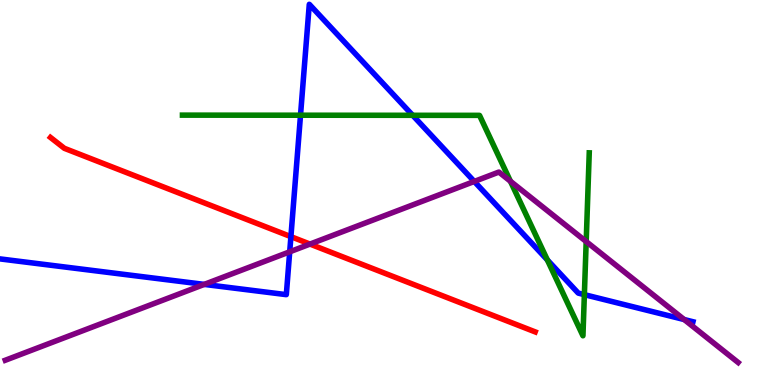[{'lines': ['blue', 'red'], 'intersections': [{'x': 3.75, 'y': 3.85}]}, {'lines': ['green', 'red'], 'intersections': []}, {'lines': ['purple', 'red'], 'intersections': [{'x': 4.0, 'y': 3.66}]}, {'lines': ['blue', 'green'], 'intersections': [{'x': 3.88, 'y': 7.01}, {'x': 5.32, 'y': 7.01}, {'x': 7.06, 'y': 3.25}, {'x': 7.54, 'y': 2.35}]}, {'lines': ['blue', 'purple'], 'intersections': [{'x': 2.64, 'y': 2.61}, {'x': 3.74, 'y': 3.46}, {'x': 6.12, 'y': 5.29}, {'x': 8.83, 'y': 1.7}]}, {'lines': ['green', 'purple'], 'intersections': [{'x': 6.59, 'y': 5.29}, {'x': 7.56, 'y': 3.73}]}]